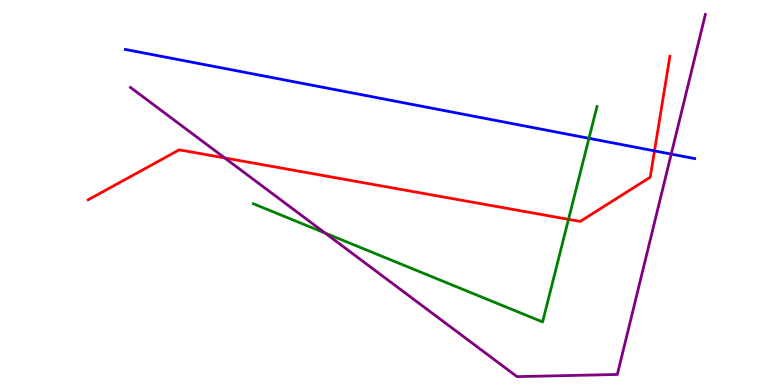[{'lines': ['blue', 'red'], 'intersections': [{'x': 8.45, 'y': 6.08}]}, {'lines': ['green', 'red'], 'intersections': [{'x': 7.34, 'y': 4.3}]}, {'lines': ['purple', 'red'], 'intersections': [{'x': 2.9, 'y': 5.9}]}, {'lines': ['blue', 'green'], 'intersections': [{'x': 7.6, 'y': 6.41}]}, {'lines': ['blue', 'purple'], 'intersections': [{'x': 8.66, 'y': 6.0}]}, {'lines': ['green', 'purple'], 'intersections': [{'x': 4.2, 'y': 3.95}]}]